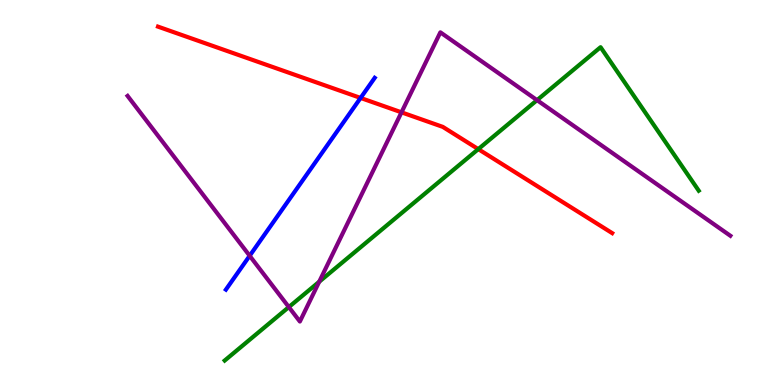[{'lines': ['blue', 'red'], 'intersections': [{'x': 4.65, 'y': 7.46}]}, {'lines': ['green', 'red'], 'intersections': [{'x': 6.17, 'y': 6.13}]}, {'lines': ['purple', 'red'], 'intersections': [{'x': 5.18, 'y': 7.08}]}, {'lines': ['blue', 'green'], 'intersections': []}, {'lines': ['blue', 'purple'], 'intersections': [{'x': 3.22, 'y': 3.36}]}, {'lines': ['green', 'purple'], 'intersections': [{'x': 3.73, 'y': 2.02}, {'x': 4.12, 'y': 2.68}, {'x': 6.93, 'y': 7.4}]}]